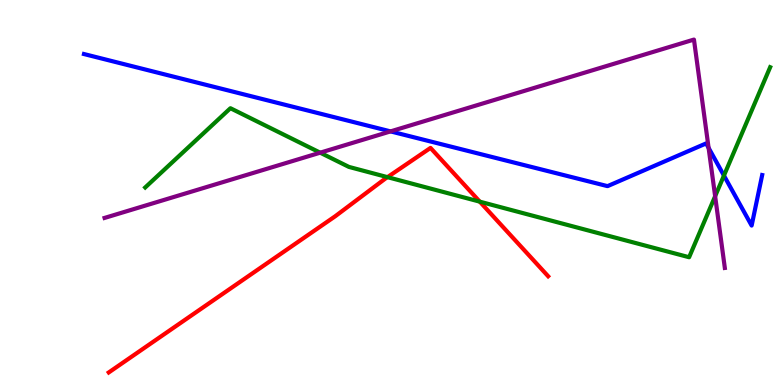[{'lines': ['blue', 'red'], 'intersections': []}, {'lines': ['green', 'red'], 'intersections': [{'x': 5.0, 'y': 5.4}, {'x': 6.19, 'y': 4.76}]}, {'lines': ['purple', 'red'], 'intersections': []}, {'lines': ['blue', 'green'], 'intersections': [{'x': 9.34, 'y': 5.44}]}, {'lines': ['blue', 'purple'], 'intersections': [{'x': 5.04, 'y': 6.59}, {'x': 9.14, 'y': 6.16}]}, {'lines': ['green', 'purple'], 'intersections': [{'x': 4.13, 'y': 6.03}, {'x': 9.23, 'y': 4.9}]}]